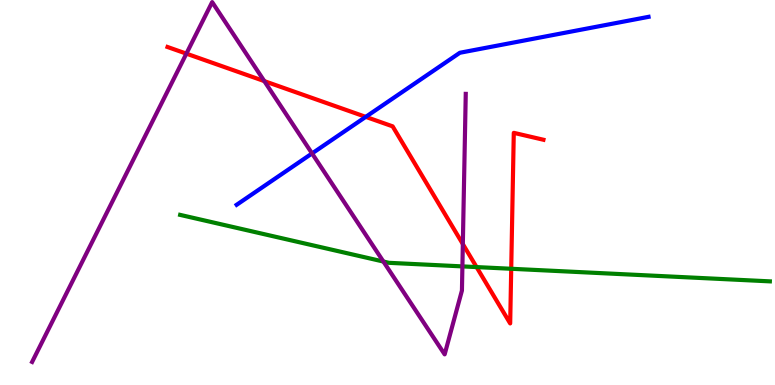[{'lines': ['blue', 'red'], 'intersections': [{'x': 4.72, 'y': 6.96}]}, {'lines': ['green', 'red'], 'intersections': [{'x': 6.15, 'y': 3.06}, {'x': 6.6, 'y': 3.02}]}, {'lines': ['purple', 'red'], 'intersections': [{'x': 2.4, 'y': 8.61}, {'x': 3.41, 'y': 7.89}, {'x': 5.97, 'y': 3.66}]}, {'lines': ['blue', 'green'], 'intersections': []}, {'lines': ['blue', 'purple'], 'intersections': [{'x': 4.03, 'y': 6.01}]}, {'lines': ['green', 'purple'], 'intersections': [{'x': 4.95, 'y': 3.21}, {'x': 5.97, 'y': 3.08}]}]